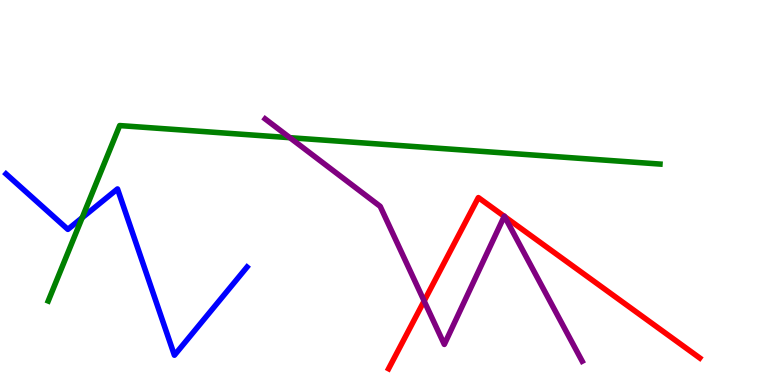[{'lines': ['blue', 'red'], 'intersections': []}, {'lines': ['green', 'red'], 'intersections': []}, {'lines': ['purple', 'red'], 'intersections': [{'x': 5.47, 'y': 2.18}, {'x': 6.51, 'y': 4.38}, {'x': 6.51, 'y': 4.37}]}, {'lines': ['blue', 'green'], 'intersections': [{'x': 1.06, 'y': 4.34}]}, {'lines': ['blue', 'purple'], 'intersections': []}, {'lines': ['green', 'purple'], 'intersections': [{'x': 3.74, 'y': 6.42}]}]